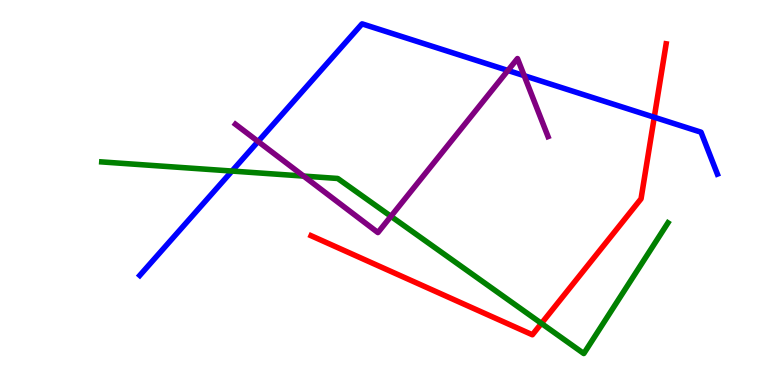[{'lines': ['blue', 'red'], 'intersections': [{'x': 8.44, 'y': 6.95}]}, {'lines': ['green', 'red'], 'intersections': [{'x': 6.99, 'y': 1.6}]}, {'lines': ['purple', 'red'], 'intersections': []}, {'lines': ['blue', 'green'], 'intersections': [{'x': 2.99, 'y': 5.56}]}, {'lines': ['blue', 'purple'], 'intersections': [{'x': 3.33, 'y': 6.32}, {'x': 6.55, 'y': 8.17}, {'x': 6.76, 'y': 8.03}]}, {'lines': ['green', 'purple'], 'intersections': [{'x': 3.92, 'y': 5.43}, {'x': 5.04, 'y': 4.38}]}]